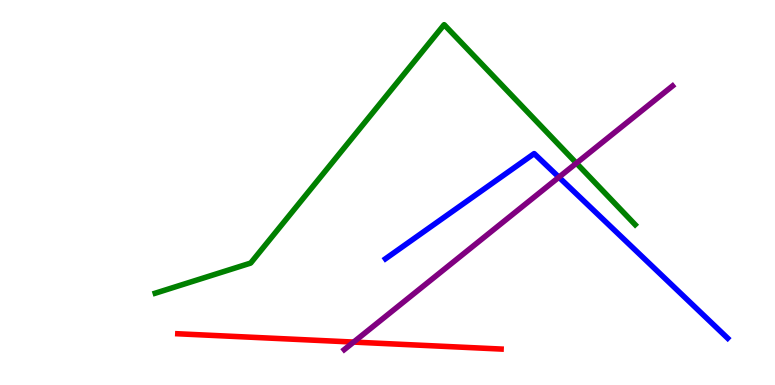[{'lines': ['blue', 'red'], 'intersections': []}, {'lines': ['green', 'red'], 'intersections': []}, {'lines': ['purple', 'red'], 'intersections': [{'x': 4.56, 'y': 1.11}]}, {'lines': ['blue', 'green'], 'intersections': []}, {'lines': ['blue', 'purple'], 'intersections': [{'x': 7.21, 'y': 5.4}]}, {'lines': ['green', 'purple'], 'intersections': [{'x': 7.44, 'y': 5.76}]}]